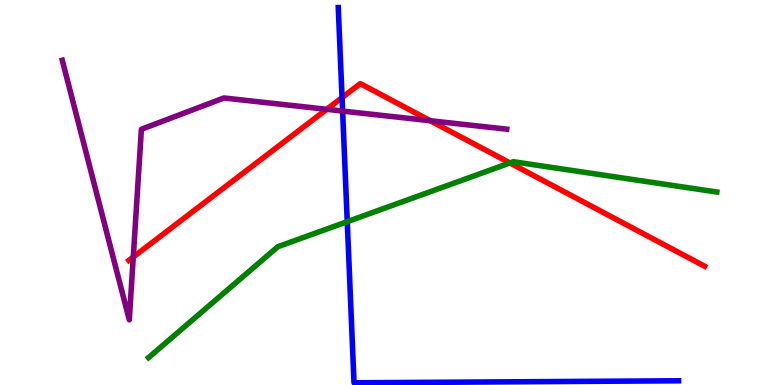[{'lines': ['blue', 'red'], 'intersections': [{'x': 4.41, 'y': 7.47}]}, {'lines': ['green', 'red'], 'intersections': [{'x': 6.58, 'y': 5.77}]}, {'lines': ['purple', 'red'], 'intersections': [{'x': 1.72, 'y': 3.32}, {'x': 4.22, 'y': 7.16}, {'x': 5.55, 'y': 6.86}]}, {'lines': ['blue', 'green'], 'intersections': [{'x': 4.48, 'y': 4.24}]}, {'lines': ['blue', 'purple'], 'intersections': [{'x': 4.42, 'y': 7.12}]}, {'lines': ['green', 'purple'], 'intersections': []}]